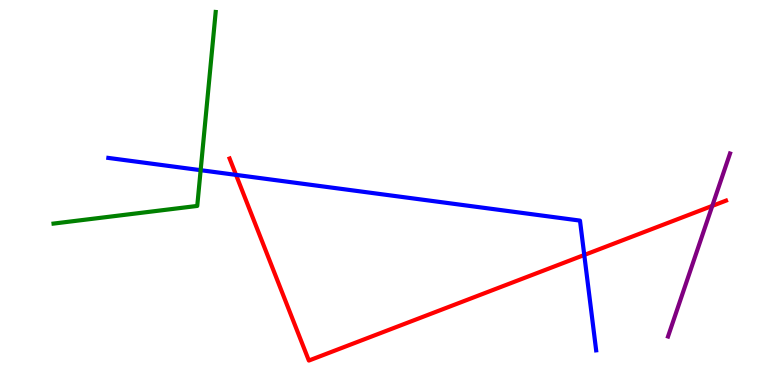[{'lines': ['blue', 'red'], 'intersections': [{'x': 3.05, 'y': 5.46}, {'x': 7.54, 'y': 3.38}]}, {'lines': ['green', 'red'], 'intersections': []}, {'lines': ['purple', 'red'], 'intersections': [{'x': 9.19, 'y': 4.65}]}, {'lines': ['blue', 'green'], 'intersections': [{'x': 2.59, 'y': 5.58}]}, {'lines': ['blue', 'purple'], 'intersections': []}, {'lines': ['green', 'purple'], 'intersections': []}]